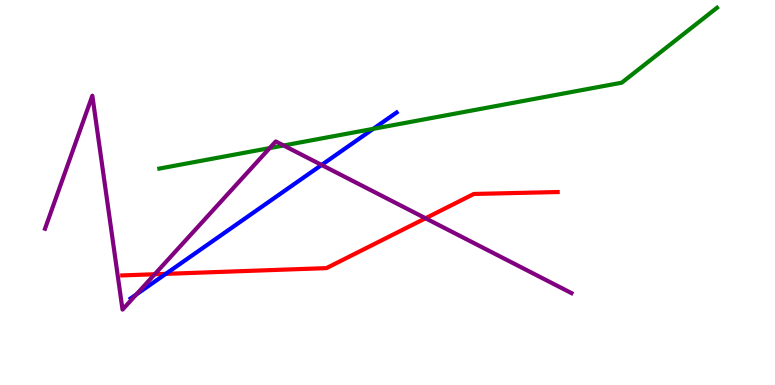[{'lines': ['blue', 'red'], 'intersections': [{'x': 2.14, 'y': 2.89}]}, {'lines': ['green', 'red'], 'intersections': []}, {'lines': ['purple', 'red'], 'intersections': [{'x': 2.0, 'y': 2.88}, {'x': 5.49, 'y': 4.33}]}, {'lines': ['blue', 'green'], 'intersections': [{'x': 4.82, 'y': 6.65}]}, {'lines': ['blue', 'purple'], 'intersections': [{'x': 1.76, 'y': 2.35}, {'x': 4.15, 'y': 5.72}]}, {'lines': ['green', 'purple'], 'intersections': [{'x': 3.48, 'y': 6.15}, {'x': 3.66, 'y': 6.22}]}]